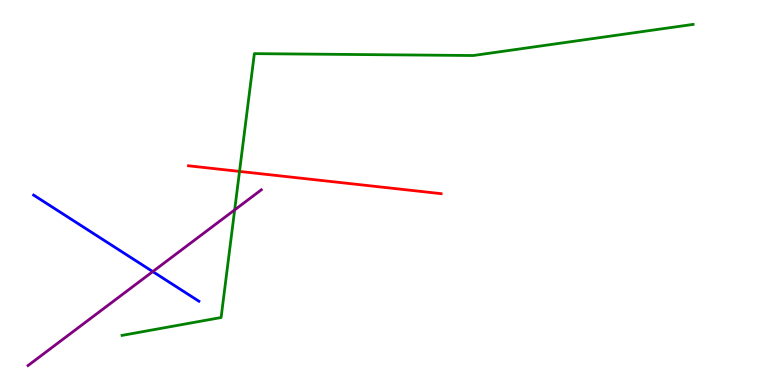[{'lines': ['blue', 'red'], 'intersections': []}, {'lines': ['green', 'red'], 'intersections': [{'x': 3.09, 'y': 5.55}]}, {'lines': ['purple', 'red'], 'intersections': []}, {'lines': ['blue', 'green'], 'intersections': []}, {'lines': ['blue', 'purple'], 'intersections': [{'x': 1.97, 'y': 2.95}]}, {'lines': ['green', 'purple'], 'intersections': [{'x': 3.03, 'y': 4.55}]}]